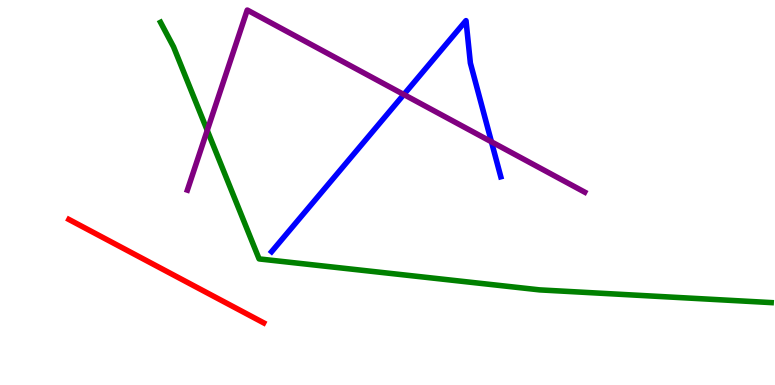[{'lines': ['blue', 'red'], 'intersections': []}, {'lines': ['green', 'red'], 'intersections': []}, {'lines': ['purple', 'red'], 'intersections': []}, {'lines': ['blue', 'green'], 'intersections': []}, {'lines': ['blue', 'purple'], 'intersections': [{'x': 5.21, 'y': 7.54}, {'x': 6.34, 'y': 6.32}]}, {'lines': ['green', 'purple'], 'intersections': [{'x': 2.67, 'y': 6.61}]}]